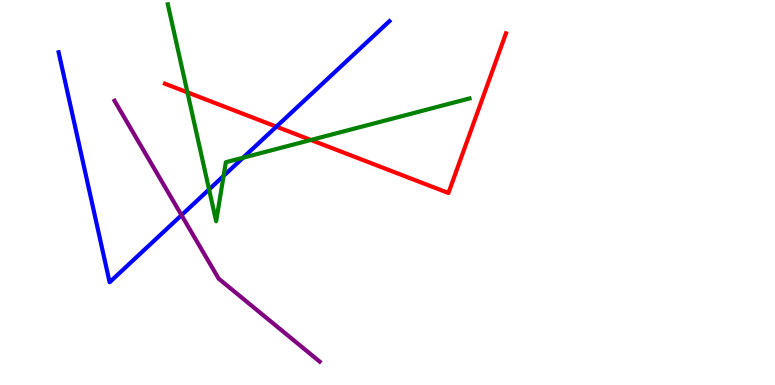[{'lines': ['blue', 'red'], 'intersections': [{'x': 3.57, 'y': 6.71}]}, {'lines': ['green', 'red'], 'intersections': [{'x': 2.42, 'y': 7.6}, {'x': 4.01, 'y': 6.36}]}, {'lines': ['purple', 'red'], 'intersections': []}, {'lines': ['blue', 'green'], 'intersections': [{'x': 2.7, 'y': 5.08}, {'x': 2.89, 'y': 5.43}, {'x': 3.14, 'y': 5.9}]}, {'lines': ['blue', 'purple'], 'intersections': [{'x': 2.34, 'y': 4.41}]}, {'lines': ['green', 'purple'], 'intersections': []}]